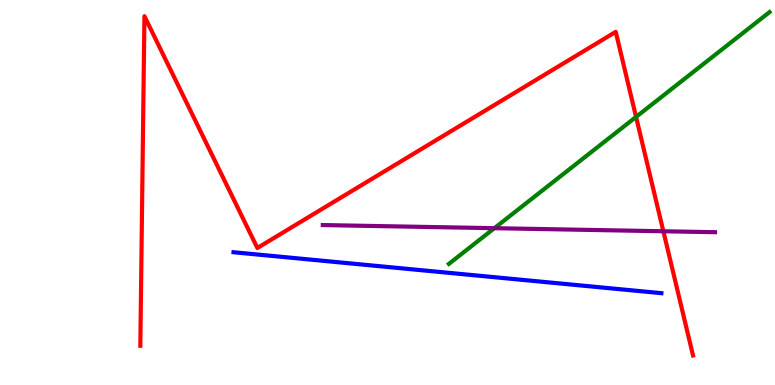[{'lines': ['blue', 'red'], 'intersections': []}, {'lines': ['green', 'red'], 'intersections': [{'x': 8.21, 'y': 6.96}]}, {'lines': ['purple', 'red'], 'intersections': [{'x': 8.56, 'y': 3.99}]}, {'lines': ['blue', 'green'], 'intersections': []}, {'lines': ['blue', 'purple'], 'intersections': []}, {'lines': ['green', 'purple'], 'intersections': [{'x': 6.38, 'y': 4.07}]}]